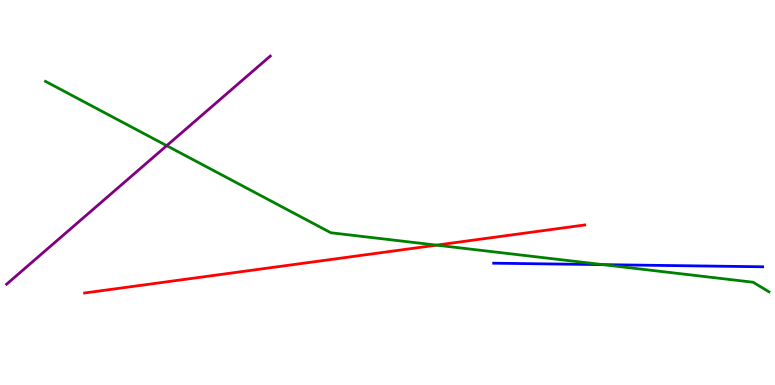[{'lines': ['blue', 'red'], 'intersections': []}, {'lines': ['green', 'red'], 'intersections': [{'x': 5.63, 'y': 3.63}]}, {'lines': ['purple', 'red'], 'intersections': []}, {'lines': ['blue', 'green'], 'intersections': [{'x': 7.78, 'y': 3.13}]}, {'lines': ['blue', 'purple'], 'intersections': []}, {'lines': ['green', 'purple'], 'intersections': [{'x': 2.15, 'y': 6.22}]}]